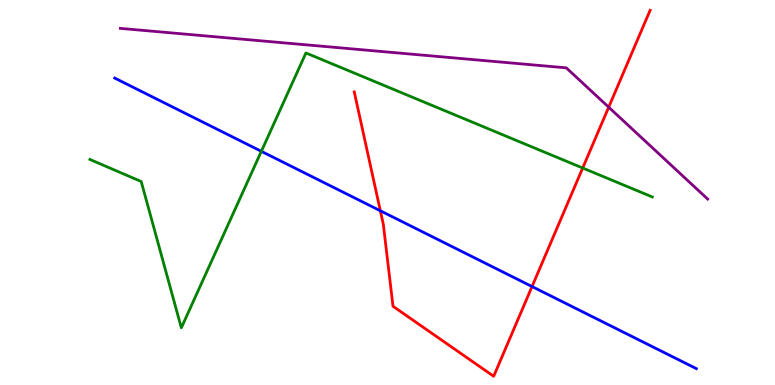[{'lines': ['blue', 'red'], 'intersections': [{'x': 4.91, 'y': 4.53}, {'x': 6.86, 'y': 2.56}]}, {'lines': ['green', 'red'], 'intersections': [{'x': 7.52, 'y': 5.64}]}, {'lines': ['purple', 'red'], 'intersections': [{'x': 7.85, 'y': 7.22}]}, {'lines': ['blue', 'green'], 'intersections': [{'x': 3.37, 'y': 6.07}]}, {'lines': ['blue', 'purple'], 'intersections': []}, {'lines': ['green', 'purple'], 'intersections': []}]